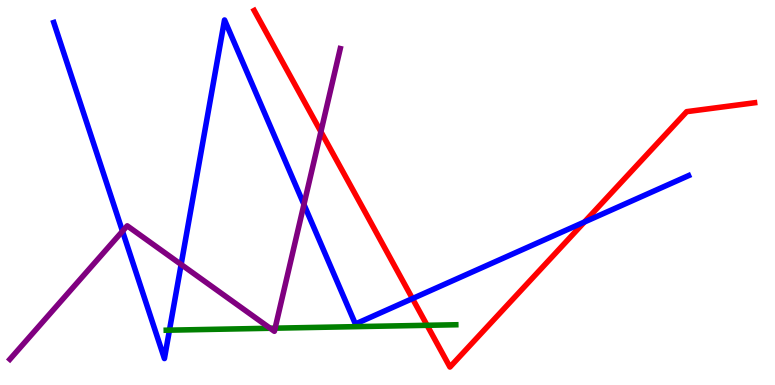[{'lines': ['blue', 'red'], 'intersections': [{'x': 5.32, 'y': 2.24}, {'x': 7.54, 'y': 4.23}]}, {'lines': ['green', 'red'], 'intersections': [{'x': 5.51, 'y': 1.55}]}, {'lines': ['purple', 'red'], 'intersections': [{'x': 4.14, 'y': 6.58}]}, {'lines': ['blue', 'green'], 'intersections': [{'x': 2.19, 'y': 1.42}]}, {'lines': ['blue', 'purple'], 'intersections': [{'x': 1.58, 'y': 3.99}, {'x': 2.34, 'y': 3.13}, {'x': 3.92, 'y': 4.69}]}, {'lines': ['green', 'purple'], 'intersections': [{'x': 3.49, 'y': 1.47}, {'x': 3.55, 'y': 1.48}]}]